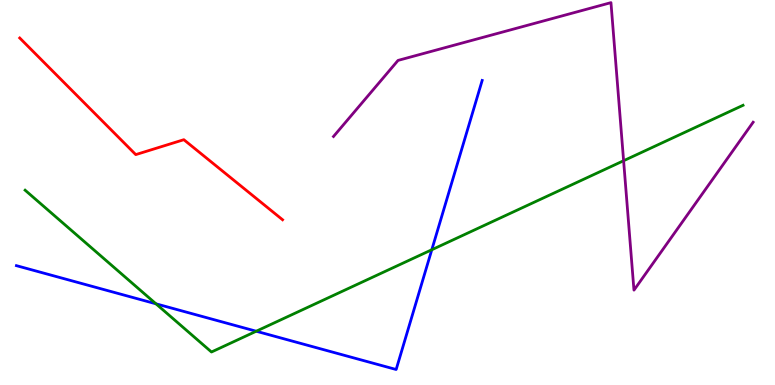[{'lines': ['blue', 'red'], 'intersections': []}, {'lines': ['green', 'red'], 'intersections': []}, {'lines': ['purple', 'red'], 'intersections': []}, {'lines': ['blue', 'green'], 'intersections': [{'x': 2.01, 'y': 2.11}, {'x': 3.31, 'y': 1.4}, {'x': 5.57, 'y': 3.51}]}, {'lines': ['blue', 'purple'], 'intersections': []}, {'lines': ['green', 'purple'], 'intersections': [{'x': 8.05, 'y': 5.83}]}]